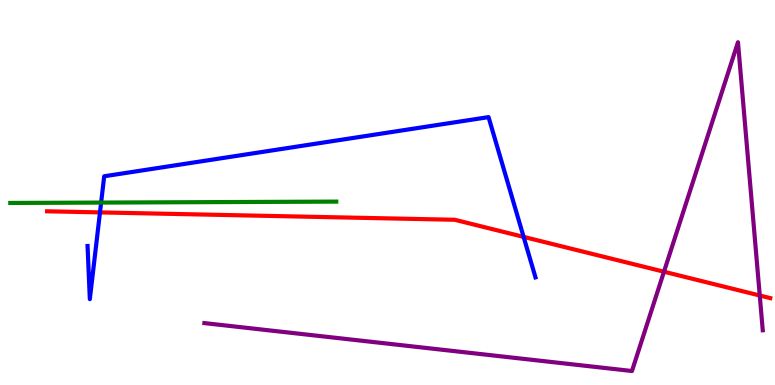[{'lines': ['blue', 'red'], 'intersections': [{'x': 1.29, 'y': 4.48}, {'x': 6.76, 'y': 3.85}]}, {'lines': ['green', 'red'], 'intersections': []}, {'lines': ['purple', 'red'], 'intersections': [{'x': 8.57, 'y': 2.94}, {'x': 9.8, 'y': 2.32}]}, {'lines': ['blue', 'green'], 'intersections': [{'x': 1.3, 'y': 4.74}]}, {'lines': ['blue', 'purple'], 'intersections': []}, {'lines': ['green', 'purple'], 'intersections': []}]